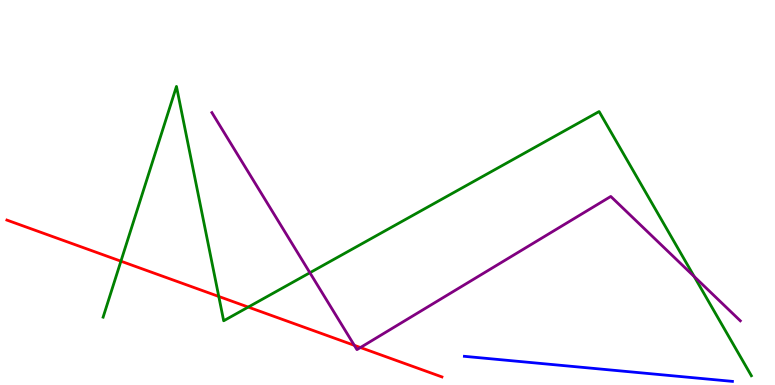[{'lines': ['blue', 'red'], 'intersections': []}, {'lines': ['green', 'red'], 'intersections': [{'x': 1.56, 'y': 3.22}, {'x': 2.82, 'y': 2.3}, {'x': 3.2, 'y': 2.02}]}, {'lines': ['purple', 'red'], 'intersections': [{'x': 4.57, 'y': 1.03}, {'x': 4.65, 'y': 0.973}]}, {'lines': ['blue', 'green'], 'intersections': []}, {'lines': ['blue', 'purple'], 'intersections': []}, {'lines': ['green', 'purple'], 'intersections': [{'x': 4.0, 'y': 2.92}, {'x': 8.96, 'y': 2.82}]}]